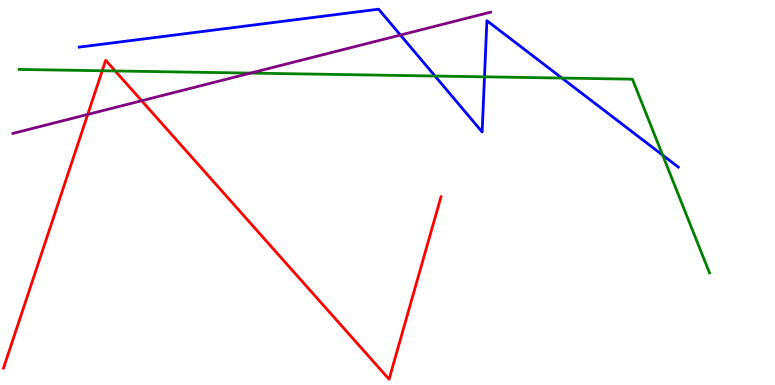[{'lines': ['blue', 'red'], 'intersections': []}, {'lines': ['green', 'red'], 'intersections': [{'x': 1.32, 'y': 8.16}, {'x': 1.49, 'y': 8.16}]}, {'lines': ['purple', 'red'], 'intersections': [{'x': 1.13, 'y': 7.03}, {'x': 1.83, 'y': 7.38}]}, {'lines': ['blue', 'green'], 'intersections': [{'x': 5.61, 'y': 8.03}, {'x': 6.25, 'y': 8.0}, {'x': 7.25, 'y': 7.97}, {'x': 8.55, 'y': 5.97}]}, {'lines': ['blue', 'purple'], 'intersections': [{'x': 5.17, 'y': 9.09}]}, {'lines': ['green', 'purple'], 'intersections': [{'x': 3.23, 'y': 8.1}]}]